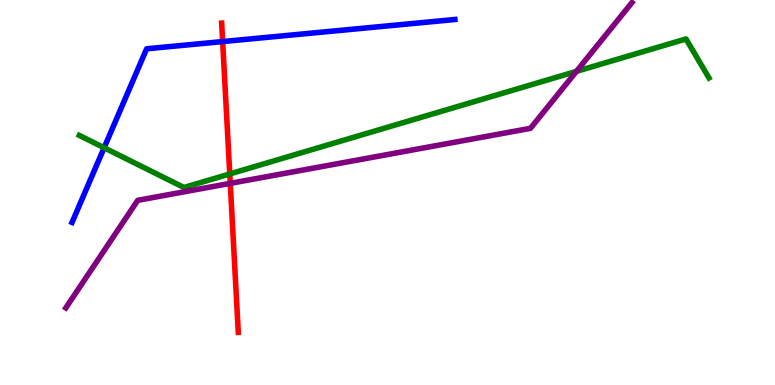[{'lines': ['blue', 'red'], 'intersections': [{'x': 2.87, 'y': 8.92}]}, {'lines': ['green', 'red'], 'intersections': [{'x': 2.96, 'y': 5.48}]}, {'lines': ['purple', 'red'], 'intersections': [{'x': 2.97, 'y': 5.24}]}, {'lines': ['blue', 'green'], 'intersections': [{'x': 1.34, 'y': 6.16}]}, {'lines': ['blue', 'purple'], 'intersections': []}, {'lines': ['green', 'purple'], 'intersections': [{'x': 7.44, 'y': 8.15}]}]